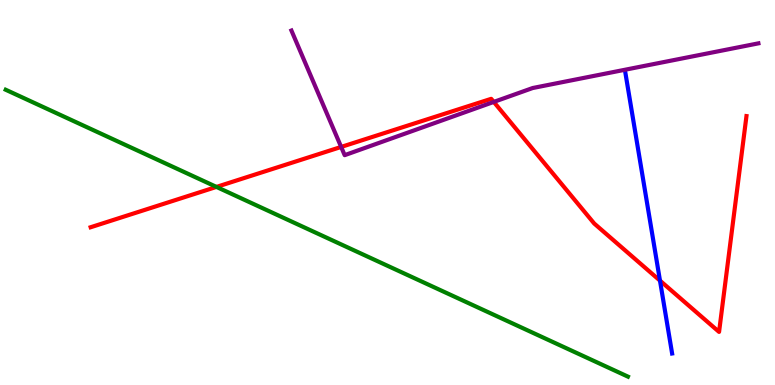[{'lines': ['blue', 'red'], 'intersections': [{'x': 8.52, 'y': 2.71}]}, {'lines': ['green', 'red'], 'intersections': [{'x': 2.79, 'y': 5.15}]}, {'lines': ['purple', 'red'], 'intersections': [{'x': 4.4, 'y': 6.18}, {'x': 6.37, 'y': 7.35}]}, {'lines': ['blue', 'green'], 'intersections': []}, {'lines': ['blue', 'purple'], 'intersections': []}, {'lines': ['green', 'purple'], 'intersections': []}]